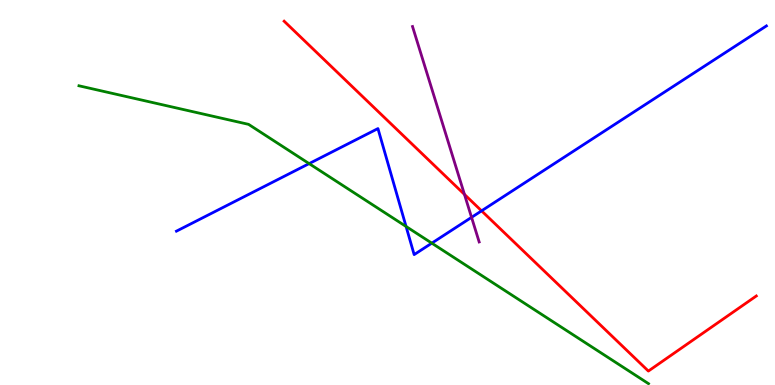[{'lines': ['blue', 'red'], 'intersections': [{'x': 6.21, 'y': 4.52}]}, {'lines': ['green', 'red'], 'intersections': []}, {'lines': ['purple', 'red'], 'intersections': [{'x': 5.99, 'y': 4.95}]}, {'lines': ['blue', 'green'], 'intersections': [{'x': 3.99, 'y': 5.75}, {'x': 5.24, 'y': 4.12}, {'x': 5.57, 'y': 3.68}]}, {'lines': ['blue', 'purple'], 'intersections': [{'x': 6.08, 'y': 4.35}]}, {'lines': ['green', 'purple'], 'intersections': []}]